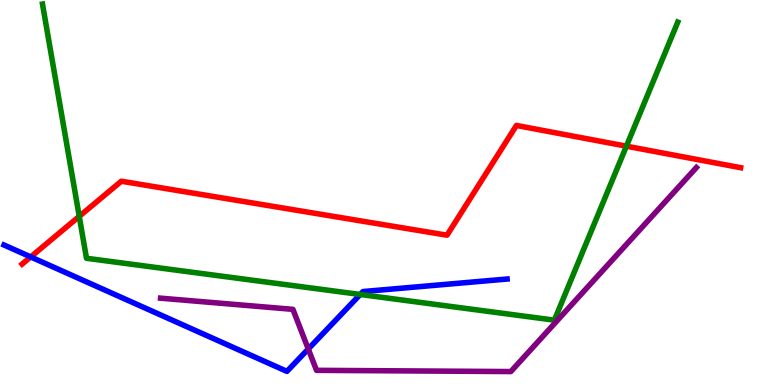[{'lines': ['blue', 'red'], 'intersections': [{'x': 0.396, 'y': 3.33}]}, {'lines': ['green', 'red'], 'intersections': [{'x': 1.02, 'y': 4.38}, {'x': 8.08, 'y': 6.2}]}, {'lines': ['purple', 'red'], 'intersections': []}, {'lines': ['blue', 'green'], 'intersections': [{'x': 4.65, 'y': 2.35}]}, {'lines': ['blue', 'purple'], 'intersections': [{'x': 3.98, 'y': 0.935}]}, {'lines': ['green', 'purple'], 'intersections': []}]